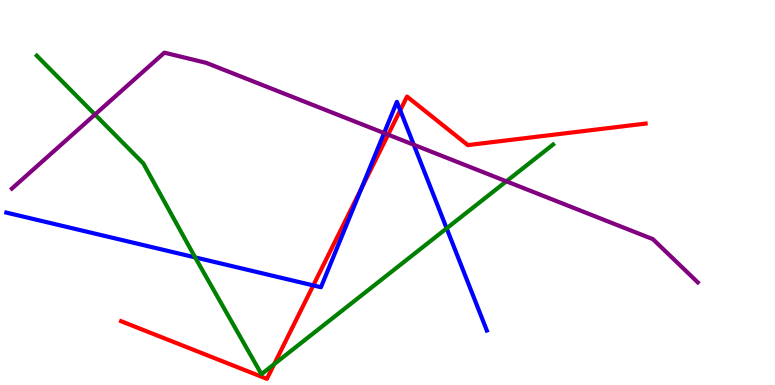[{'lines': ['blue', 'red'], 'intersections': [{'x': 4.04, 'y': 2.59}, {'x': 4.66, 'y': 5.1}, {'x': 5.16, 'y': 7.14}]}, {'lines': ['green', 'red'], 'intersections': [{'x': 3.54, 'y': 0.542}]}, {'lines': ['purple', 'red'], 'intersections': [{'x': 5.01, 'y': 6.5}]}, {'lines': ['blue', 'green'], 'intersections': [{'x': 2.52, 'y': 3.31}, {'x': 5.76, 'y': 4.07}]}, {'lines': ['blue', 'purple'], 'intersections': [{'x': 4.96, 'y': 6.54}, {'x': 5.34, 'y': 6.24}]}, {'lines': ['green', 'purple'], 'intersections': [{'x': 1.23, 'y': 7.03}, {'x': 6.53, 'y': 5.29}]}]